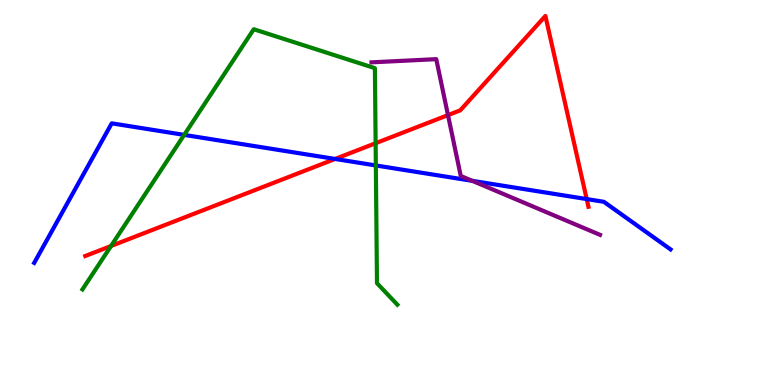[{'lines': ['blue', 'red'], 'intersections': [{'x': 4.32, 'y': 5.87}, {'x': 7.57, 'y': 4.83}]}, {'lines': ['green', 'red'], 'intersections': [{'x': 1.43, 'y': 3.61}, {'x': 4.85, 'y': 6.28}]}, {'lines': ['purple', 'red'], 'intersections': [{'x': 5.78, 'y': 7.01}]}, {'lines': ['blue', 'green'], 'intersections': [{'x': 2.38, 'y': 6.5}, {'x': 4.85, 'y': 5.7}]}, {'lines': ['blue', 'purple'], 'intersections': [{'x': 6.09, 'y': 5.3}]}, {'lines': ['green', 'purple'], 'intersections': []}]